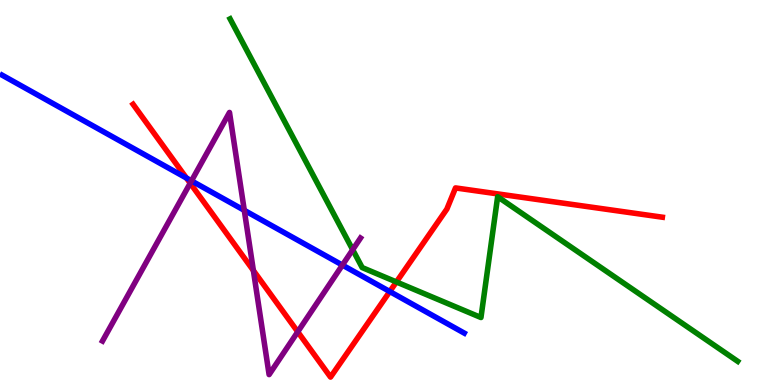[{'lines': ['blue', 'red'], 'intersections': [{'x': 2.41, 'y': 5.38}, {'x': 5.03, 'y': 2.43}]}, {'lines': ['green', 'red'], 'intersections': [{'x': 5.11, 'y': 2.68}]}, {'lines': ['purple', 'red'], 'intersections': [{'x': 2.45, 'y': 5.24}, {'x': 3.27, 'y': 2.97}, {'x': 3.84, 'y': 1.38}]}, {'lines': ['blue', 'green'], 'intersections': []}, {'lines': ['blue', 'purple'], 'intersections': [{'x': 2.47, 'y': 5.3}, {'x': 3.15, 'y': 4.54}, {'x': 4.42, 'y': 3.11}]}, {'lines': ['green', 'purple'], 'intersections': [{'x': 4.55, 'y': 3.51}]}]